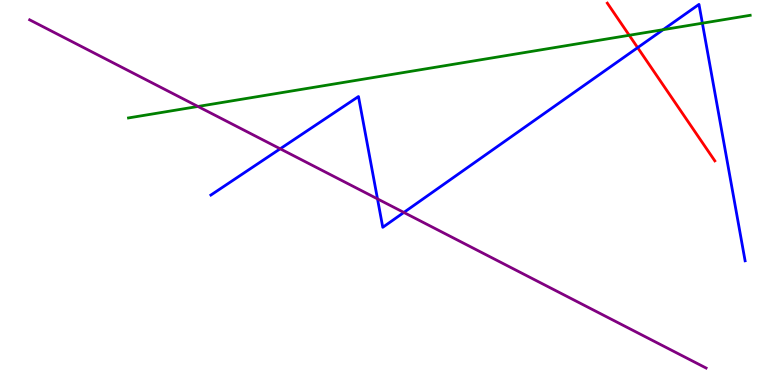[{'lines': ['blue', 'red'], 'intersections': [{'x': 8.23, 'y': 8.76}]}, {'lines': ['green', 'red'], 'intersections': [{'x': 8.12, 'y': 9.08}]}, {'lines': ['purple', 'red'], 'intersections': []}, {'lines': ['blue', 'green'], 'intersections': [{'x': 8.56, 'y': 9.23}, {'x': 9.06, 'y': 9.4}]}, {'lines': ['blue', 'purple'], 'intersections': [{'x': 3.62, 'y': 6.14}, {'x': 4.87, 'y': 4.83}, {'x': 5.21, 'y': 4.48}]}, {'lines': ['green', 'purple'], 'intersections': [{'x': 2.55, 'y': 7.23}]}]